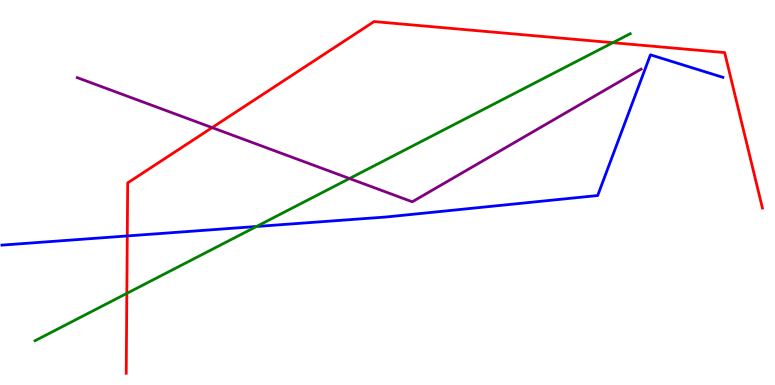[{'lines': ['blue', 'red'], 'intersections': [{'x': 1.64, 'y': 3.87}]}, {'lines': ['green', 'red'], 'intersections': [{'x': 1.64, 'y': 2.38}, {'x': 7.91, 'y': 8.89}]}, {'lines': ['purple', 'red'], 'intersections': [{'x': 2.74, 'y': 6.69}]}, {'lines': ['blue', 'green'], 'intersections': [{'x': 3.31, 'y': 4.12}]}, {'lines': ['blue', 'purple'], 'intersections': []}, {'lines': ['green', 'purple'], 'intersections': [{'x': 4.51, 'y': 5.36}]}]